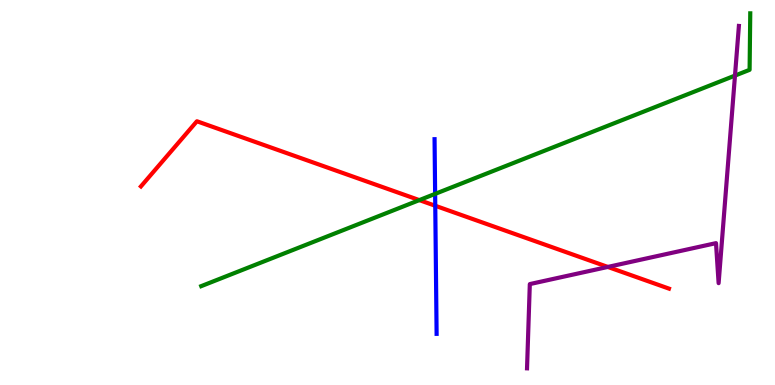[{'lines': ['blue', 'red'], 'intersections': [{'x': 5.62, 'y': 4.66}]}, {'lines': ['green', 'red'], 'intersections': [{'x': 5.41, 'y': 4.8}]}, {'lines': ['purple', 'red'], 'intersections': [{'x': 7.84, 'y': 3.07}]}, {'lines': ['blue', 'green'], 'intersections': [{'x': 5.61, 'y': 4.96}]}, {'lines': ['blue', 'purple'], 'intersections': []}, {'lines': ['green', 'purple'], 'intersections': [{'x': 9.48, 'y': 8.04}]}]